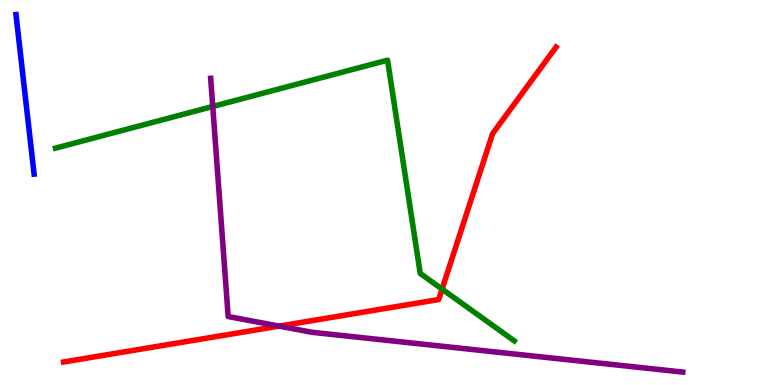[{'lines': ['blue', 'red'], 'intersections': []}, {'lines': ['green', 'red'], 'intersections': [{'x': 5.7, 'y': 2.49}]}, {'lines': ['purple', 'red'], 'intersections': [{'x': 3.6, 'y': 1.53}]}, {'lines': ['blue', 'green'], 'intersections': []}, {'lines': ['blue', 'purple'], 'intersections': []}, {'lines': ['green', 'purple'], 'intersections': [{'x': 2.75, 'y': 7.23}]}]